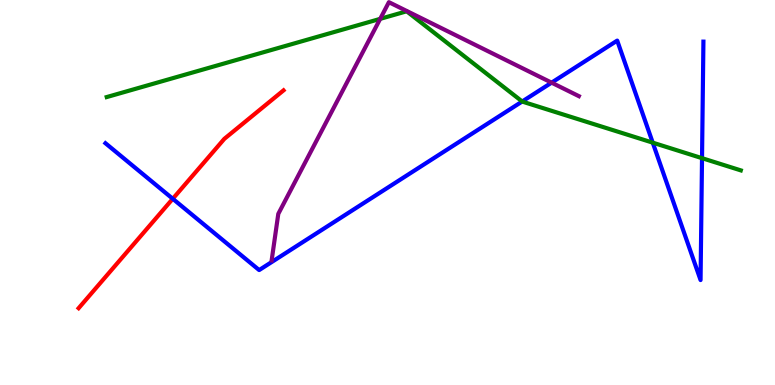[{'lines': ['blue', 'red'], 'intersections': [{'x': 2.23, 'y': 4.84}]}, {'lines': ['green', 'red'], 'intersections': []}, {'lines': ['purple', 'red'], 'intersections': []}, {'lines': ['blue', 'green'], 'intersections': [{'x': 6.74, 'y': 7.36}, {'x': 8.42, 'y': 6.29}, {'x': 9.06, 'y': 5.89}]}, {'lines': ['blue', 'purple'], 'intersections': [{'x': 7.12, 'y': 7.85}]}, {'lines': ['green', 'purple'], 'intersections': [{'x': 4.91, 'y': 9.51}]}]